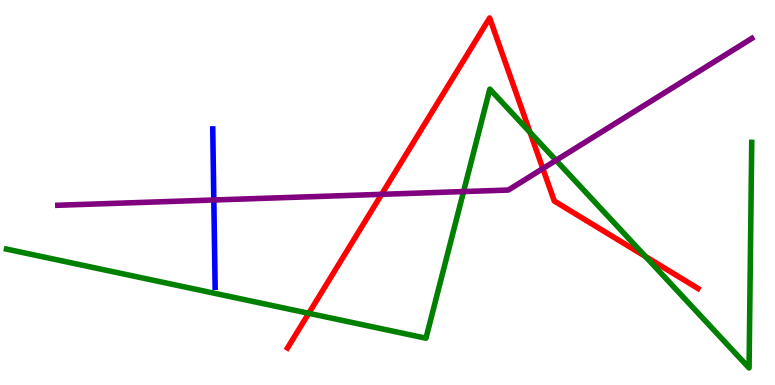[{'lines': ['blue', 'red'], 'intersections': []}, {'lines': ['green', 'red'], 'intersections': [{'x': 3.98, 'y': 1.86}, {'x': 6.84, 'y': 6.56}, {'x': 8.33, 'y': 3.34}]}, {'lines': ['purple', 'red'], 'intersections': [{'x': 4.92, 'y': 4.95}, {'x': 7.0, 'y': 5.62}]}, {'lines': ['blue', 'green'], 'intersections': []}, {'lines': ['blue', 'purple'], 'intersections': [{'x': 2.76, 'y': 4.81}]}, {'lines': ['green', 'purple'], 'intersections': [{'x': 5.98, 'y': 5.02}, {'x': 7.17, 'y': 5.84}]}]